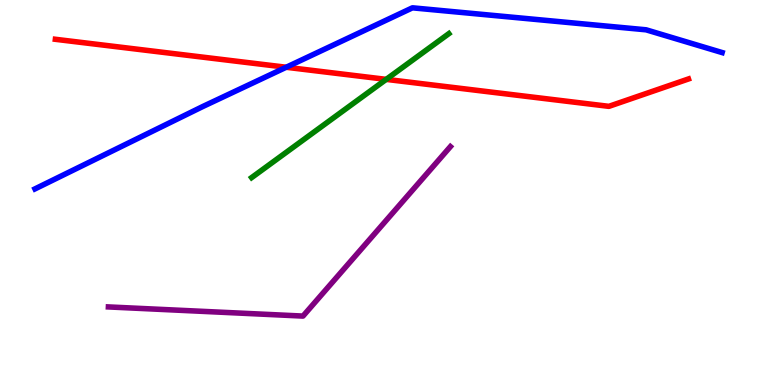[{'lines': ['blue', 'red'], 'intersections': [{'x': 3.69, 'y': 8.25}]}, {'lines': ['green', 'red'], 'intersections': [{'x': 4.98, 'y': 7.94}]}, {'lines': ['purple', 'red'], 'intersections': []}, {'lines': ['blue', 'green'], 'intersections': []}, {'lines': ['blue', 'purple'], 'intersections': []}, {'lines': ['green', 'purple'], 'intersections': []}]